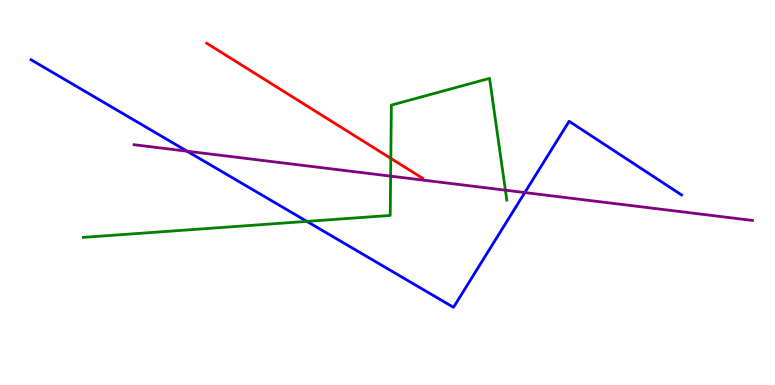[{'lines': ['blue', 'red'], 'intersections': []}, {'lines': ['green', 'red'], 'intersections': [{'x': 5.04, 'y': 5.89}]}, {'lines': ['purple', 'red'], 'intersections': []}, {'lines': ['blue', 'green'], 'intersections': [{'x': 3.96, 'y': 4.25}]}, {'lines': ['blue', 'purple'], 'intersections': [{'x': 2.41, 'y': 6.07}, {'x': 6.77, 'y': 5.0}]}, {'lines': ['green', 'purple'], 'intersections': [{'x': 5.04, 'y': 5.43}, {'x': 6.52, 'y': 5.06}]}]